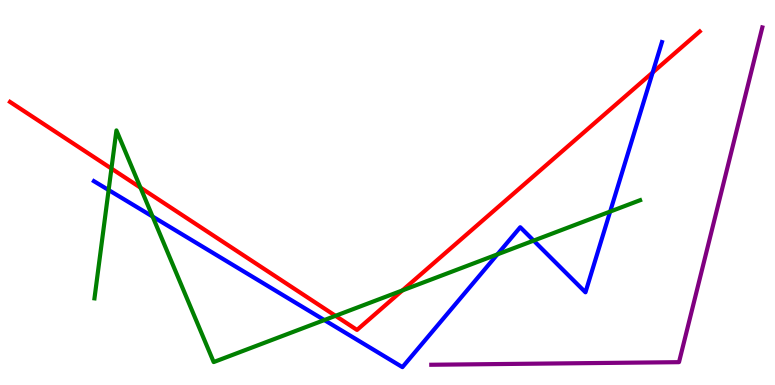[{'lines': ['blue', 'red'], 'intersections': [{'x': 8.42, 'y': 8.12}]}, {'lines': ['green', 'red'], 'intersections': [{'x': 1.44, 'y': 5.62}, {'x': 1.81, 'y': 5.13}, {'x': 4.33, 'y': 1.8}, {'x': 5.19, 'y': 2.46}]}, {'lines': ['purple', 'red'], 'intersections': []}, {'lines': ['blue', 'green'], 'intersections': [{'x': 1.4, 'y': 5.06}, {'x': 1.97, 'y': 4.38}, {'x': 4.18, 'y': 1.69}, {'x': 6.42, 'y': 3.39}, {'x': 6.89, 'y': 3.75}, {'x': 7.87, 'y': 4.5}]}, {'lines': ['blue', 'purple'], 'intersections': []}, {'lines': ['green', 'purple'], 'intersections': []}]